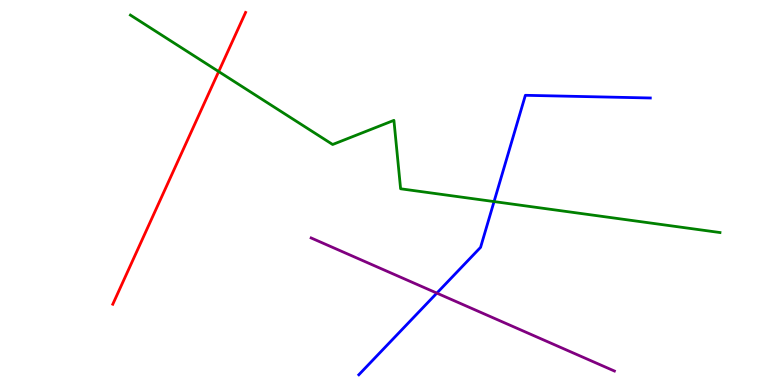[{'lines': ['blue', 'red'], 'intersections': []}, {'lines': ['green', 'red'], 'intersections': [{'x': 2.82, 'y': 8.14}]}, {'lines': ['purple', 'red'], 'intersections': []}, {'lines': ['blue', 'green'], 'intersections': [{'x': 6.37, 'y': 4.76}]}, {'lines': ['blue', 'purple'], 'intersections': [{'x': 5.64, 'y': 2.39}]}, {'lines': ['green', 'purple'], 'intersections': []}]